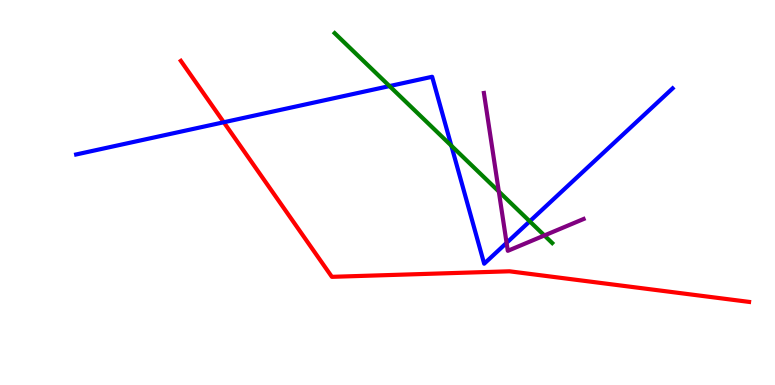[{'lines': ['blue', 'red'], 'intersections': [{'x': 2.89, 'y': 6.82}]}, {'lines': ['green', 'red'], 'intersections': []}, {'lines': ['purple', 'red'], 'intersections': []}, {'lines': ['blue', 'green'], 'intersections': [{'x': 5.03, 'y': 7.76}, {'x': 5.82, 'y': 6.22}, {'x': 6.84, 'y': 4.25}]}, {'lines': ['blue', 'purple'], 'intersections': [{'x': 6.54, 'y': 3.69}]}, {'lines': ['green', 'purple'], 'intersections': [{'x': 6.44, 'y': 5.03}, {'x': 7.02, 'y': 3.88}]}]